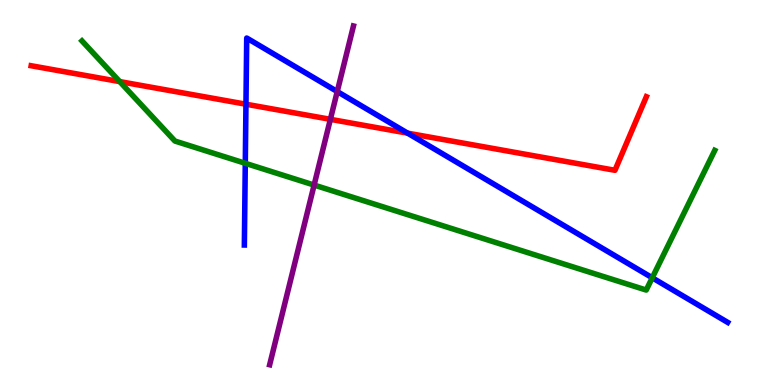[{'lines': ['blue', 'red'], 'intersections': [{'x': 3.17, 'y': 7.29}, {'x': 5.26, 'y': 6.54}]}, {'lines': ['green', 'red'], 'intersections': [{'x': 1.55, 'y': 7.88}]}, {'lines': ['purple', 'red'], 'intersections': [{'x': 4.26, 'y': 6.9}]}, {'lines': ['blue', 'green'], 'intersections': [{'x': 3.16, 'y': 5.76}, {'x': 8.42, 'y': 2.78}]}, {'lines': ['blue', 'purple'], 'intersections': [{'x': 4.35, 'y': 7.62}]}, {'lines': ['green', 'purple'], 'intersections': [{'x': 4.05, 'y': 5.19}]}]